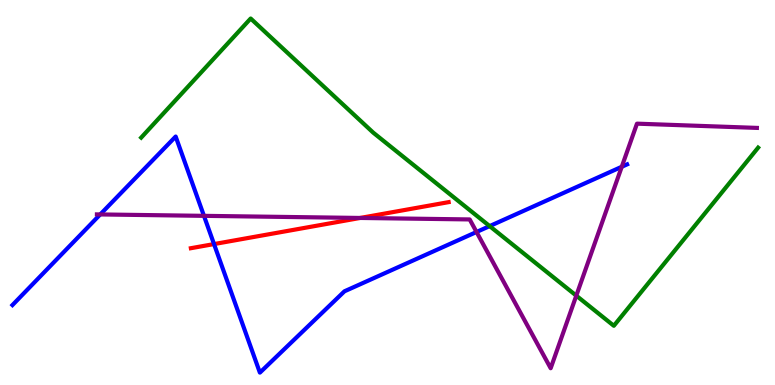[{'lines': ['blue', 'red'], 'intersections': [{'x': 2.76, 'y': 3.66}]}, {'lines': ['green', 'red'], 'intersections': []}, {'lines': ['purple', 'red'], 'intersections': [{'x': 4.65, 'y': 4.34}]}, {'lines': ['blue', 'green'], 'intersections': [{'x': 6.32, 'y': 4.13}]}, {'lines': ['blue', 'purple'], 'intersections': [{'x': 1.29, 'y': 4.43}, {'x': 2.63, 'y': 4.39}, {'x': 6.15, 'y': 3.97}, {'x': 8.02, 'y': 5.67}]}, {'lines': ['green', 'purple'], 'intersections': [{'x': 7.44, 'y': 2.32}]}]